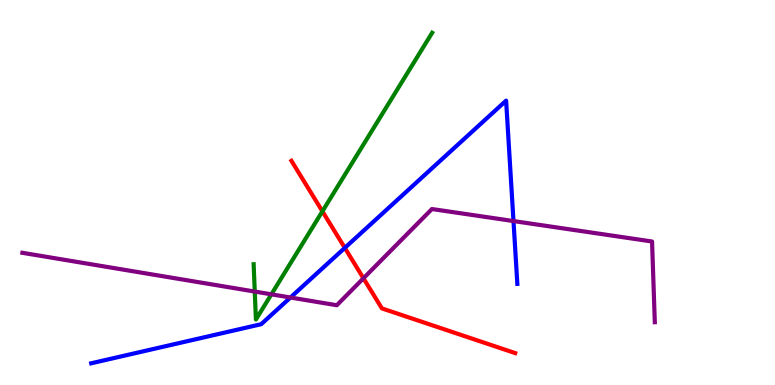[{'lines': ['blue', 'red'], 'intersections': [{'x': 4.45, 'y': 3.56}]}, {'lines': ['green', 'red'], 'intersections': [{'x': 4.16, 'y': 4.51}]}, {'lines': ['purple', 'red'], 'intersections': [{'x': 4.69, 'y': 2.77}]}, {'lines': ['blue', 'green'], 'intersections': []}, {'lines': ['blue', 'purple'], 'intersections': [{'x': 3.75, 'y': 2.27}, {'x': 6.63, 'y': 4.26}]}, {'lines': ['green', 'purple'], 'intersections': [{'x': 3.29, 'y': 2.43}, {'x': 3.5, 'y': 2.36}]}]